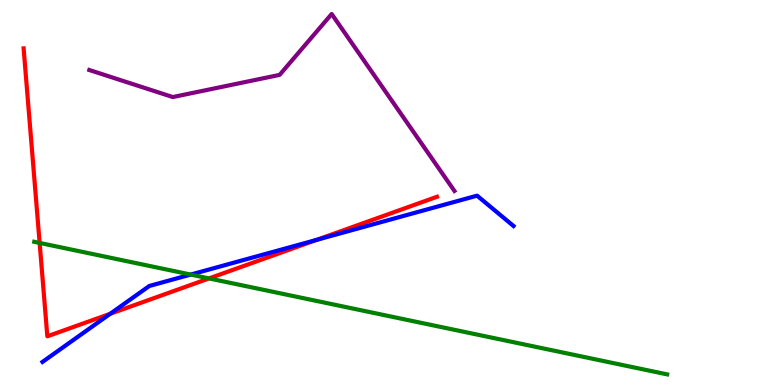[{'lines': ['blue', 'red'], 'intersections': [{'x': 1.42, 'y': 1.85}, {'x': 4.09, 'y': 3.77}]}, {'lines': ['green', 'red'], 'intersections': [{'x': 0.511, 'y': 3.69}, {'x': 2.7, 'y': 2.77}]}, {'lines': ['purple', 'red'], 'intersections': []}, {'lines': ['blue', 'green'], 'intersections': [{'x': 2.46, 'y': 2.87}]}, {'lines': ['blue', 'purple'], 'intersections': []}, {'lines': ['green', 'purple'], 'intersections': []}]